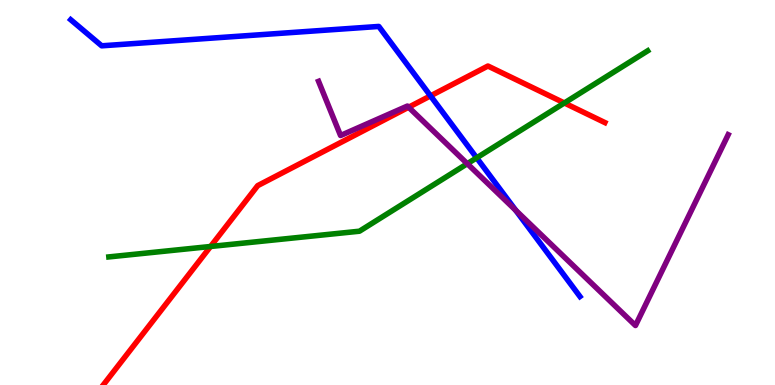[{'lines': ['blue', 'red'], 'intersections': [{'x': 5.55, 'y': 7.51}]}, {'lines': ['green', 'red'], 'intersections': [{'x': 2.72, 'y': 3.6}, {'x': 7.28, 'y': 7.33}]}, {'lines': ['purple', 'red'], 'intersections': [{'x': 5.27, 'y': 7.21}]}, {'lines': ['blue', 'green'], 'intersections': [{'x': 6.15, 'y': 5.9}]}, {'lines': ['blue', 'purple'], 'intersections': [{'x': 6.65, 'y': 4.54}]}, {'lines': ['green', 'purple'], 'intersections': [{'x': 6.03, 'y': 5.75}]}]